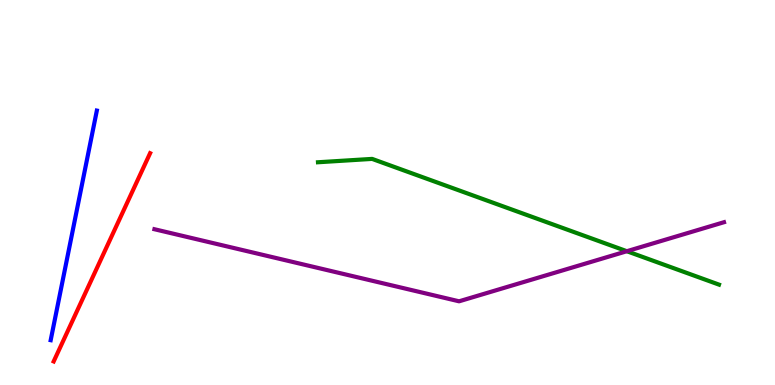[{'lines': ['blue', 'red'], 'intersections': []}, {'lines': ['green', 'red'], 'intersections': []}, {'lines': ['purple', 'red'], 'intersections': []}, {'lines': ['blue', 'green'], 'intersections': []}, {'lines': ['blue', 'purple'], 'intersections': []}, {'lines': ['green', 'purple'], 'intersections': [{'x': 8.09, 'y': 3.47}]}]